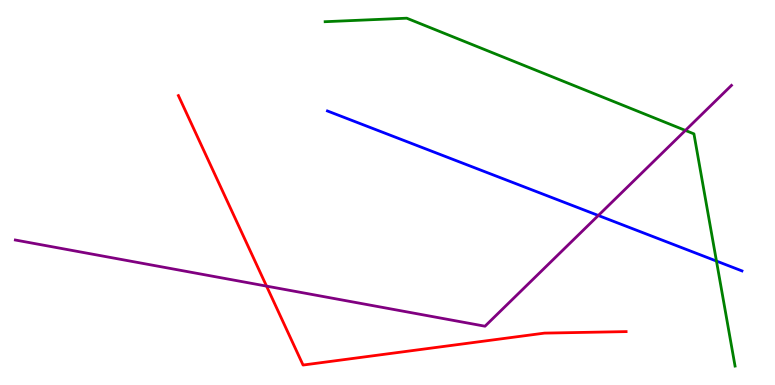[{'lines': ['blue', 'red'], 'intersections': []}, {'lines': ['green', 'red'], 'intersections': []}, {'lines': ['purple', 'red'], 'intersections': [{'x': 3.44, 'y': 2.57}]}, {'lines': ['blue', 'green'], 'intersections': [{'x': 9.24, 'y': 3.22}]}, {'lines': ['blue', 'purple'], 'intersections': [{'x': 7.72, 'y': 4.4}]}, {'lines': ['green', 'purple'], 'intersections': [{'x': 8.84, 'y': 6.61}]}]